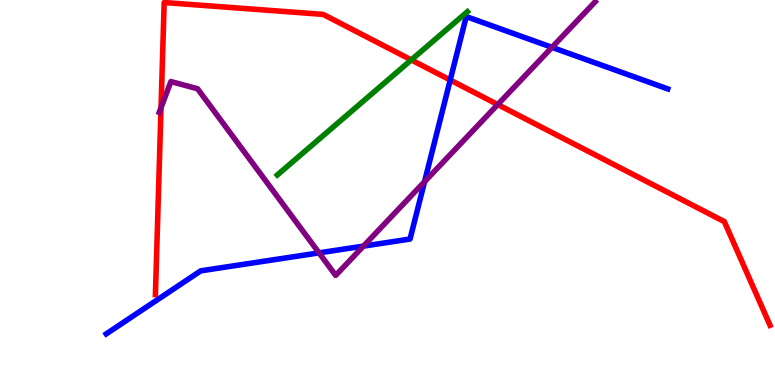[{'lines': ['blue', 'red'], 'intersections': [{'x': 5.81, 'y': 7.92}]}, {'lines': ['green', 'red'], 'intersections': [{'x': 5.31, 'y': 8.44}]}, {'lines': ['purple', 'red'], 'intersections': [{'x': 2.08, 'y': 7.2}, {'x': 6.42, 'y': 7.28}]}, {'lines': ['blue', 'green'], 'intersections': []}, {'lines': ['blue', 'purple'], 'intersections': [{'x': 4.12, 'y': 3.43}, {'x': 4.69, 'y': 3.61}, {'x': 5.48, 'y': 5.28}, {'x': 7.12, 'y': 8.77}]}, {'lines': ['green', 'purple'], 'intersections': []}]